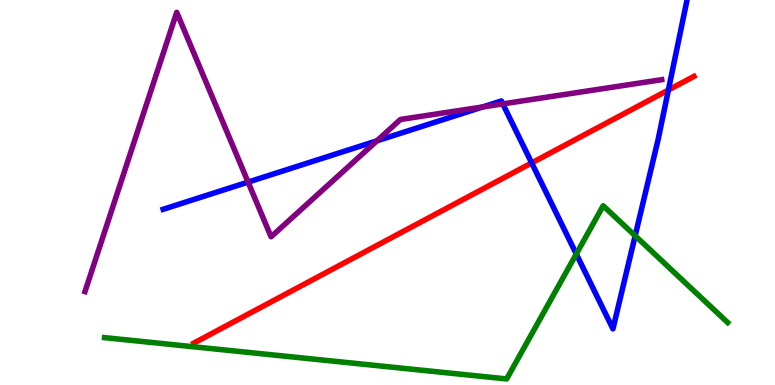[{'lines': ['blue', 'red'], 'intersections': [{'x': 6.86, 'y': 5.77}, {'x': 8.62, 'y': 7.66}]}, {'lines': ['green', 'red'], 'intersections': []}, {'lines': ['purple', 'red'], 'intersections': []}, {'lines': ['blue', 'green'], 'intersections': [{'x': 7.44, 'y': 3.4}, {'x': 8.2, 'y': 3.88}]}, {'lines': ['blue', 'purple'], 'intersections': [{'x': 3.2, 'y': 5.27}, {'x': 4.86, 'y': 6.34}, {'x': 6.23, 'y': 7.22}, {'x': 6.49, 'y': 7.3}]}, {'lines': ['green', 'purple'], 'intersections': []}]